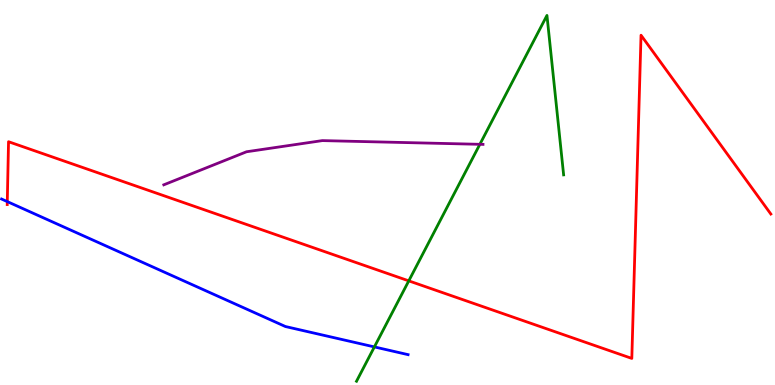[{'lines': ['blue', 'red'], 'intersections': [{'x': 0.0941, 'y': 4.76}]}, {'lines': ['green', 'red'], 'intersections': [{'x': 5.27, 'y': 2.7}]}, {'lines': ['purple', 'red'], 'intersections': []}, {'lines': ['blue', 'green'], 'intersections': [{'x': 4.83, 'y': 0.989}]}, {'lines': ['blue', 'purple'], 'intersections': []}, {'lines': ['green', 'purple'], 'intersections': [{'x': 6.19, 'y': 6.25}]}]